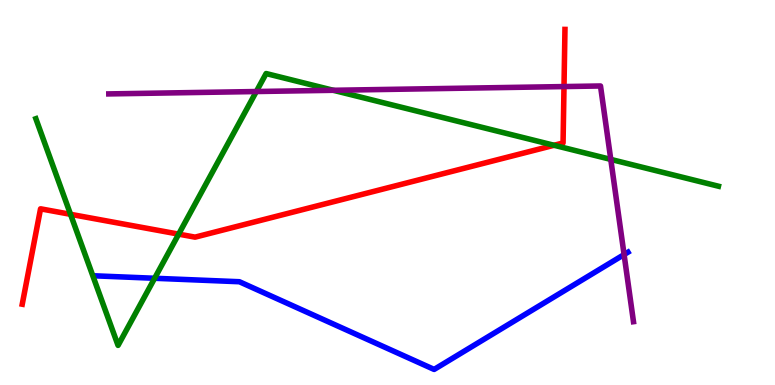[{'lines': ['blue', 'red'], 'intersections': []}, {'lines': ['green', 'red'], 'intersections': [{'x': 0.91, 'y': 4.43}, {'x': 2.31, 'y': 3.92}, {'x': 7.15, 'y': 6.23}]}, {'lines': ['purple', 'red'], 'intersections': [{'x': 7.28, 'y': 7.75}]}, {'lines': ['blue', 'green'], 'intersections': [{'x': 2.0, 'y': 2.77}]}, {'lines': ['blue', 'purple'], 'intersections': [{'x': 8.05, 'y': 3.39}]}, {'lines': ['green', 'purple'], 'intersections': [{'x': 3.31, 'y': 7.62}, {'x': 4.3, 'y': 7.65}, {'x': 7.88, 'y': 5.86}]}]